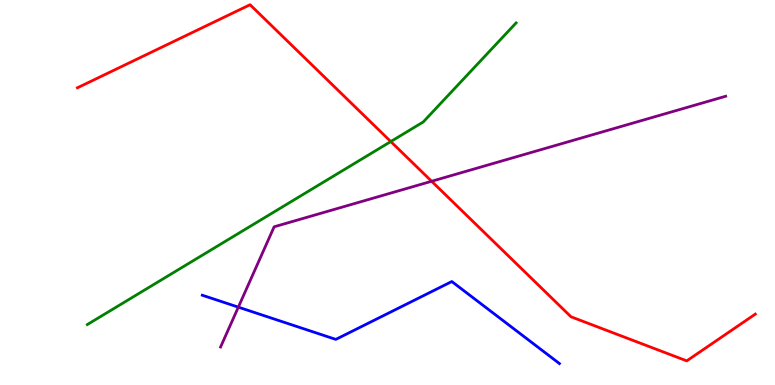[{'lines': ['blue', 'red'], 'intersections': []}, {'lines': ['green', 'red'], 'intersections': [{'x': 5.04, 'y': 6.32}]}, {'lines': ['purple', 'red'], 'intersections': [{'x': 5.57, 'y': 5.29}]}, {'lines': ['blue', 'green'], 'intersections': []}, {'lines': ['blue', 'purple'], 'intersections': [{'x': 3.08, 'y': 2.02}]}, {'lines': ['green', 'purple'], 'intersections': []}]